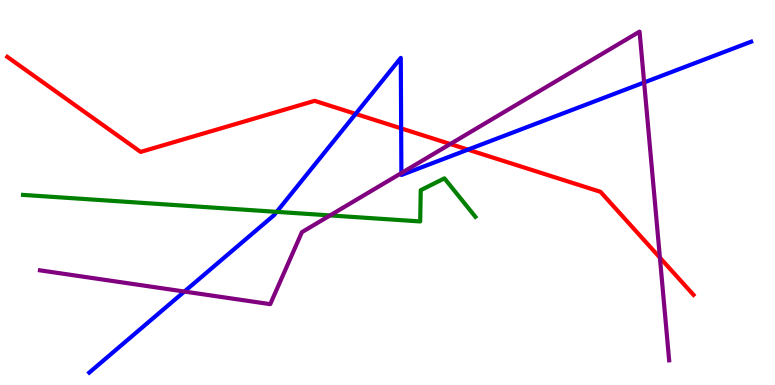[{'lines': ['blue', 'red'], 'intersections': [{'x': 4.59, 'y': 7.04}, {'x': 5.18, 'y': 6.67}, {'x': 6.04, 'y': 6.11}]}, {'lines': ['green', 'red'], 'intersections': []}, {'lines': ['purple', 'red'], 'intersections': [{'x': 5.81, 'y': 6.26}, {'x': 8.51, 'y': 3.31}]}, {'lines': ['blue', 'green'], 'intersections': [{'x': 3.57, 'y': 4.5}]}, {'lines': ['blue', 'purple'], 'intersections': [{'x': 2.38, 'y': 2.43}, {'x': 5.18, 'y': 5.5}, {'x': 8.31, 'y': 7.86}]}, {'lines': ['green', 'purple'], 'intersections': [{'x': 4.26, 'y': 4.4}]}]